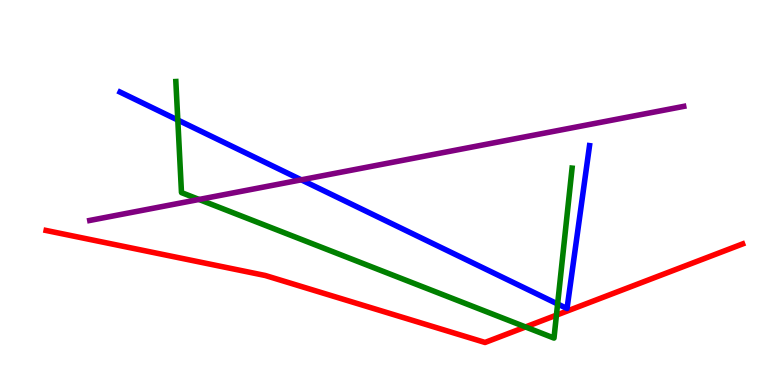[{'lines': ['blue', 'red'], 'intersections': []}, {'lines': ['green', 'red'], 'intersections': [{'x': 6.78, 'y': 1.51}, {'x': 7.18, 'y': 1.81}]}, {'lines': ['purple', 'red'], 'intersections': []}, {'lines': ['blue', 'green'], 'intersections': [{'x': 2.29, 'y': 6.88}, {'x': 7.2, 'y': 2.1}]}, {'lines': ['blue', 'purple'], 'intersections': [{'x': 3.89, 'y': 5.33}]}, {'lines': ['green', 'purple'], 'intersections': [{'x': 2.57, 'y': 4.82}]}]